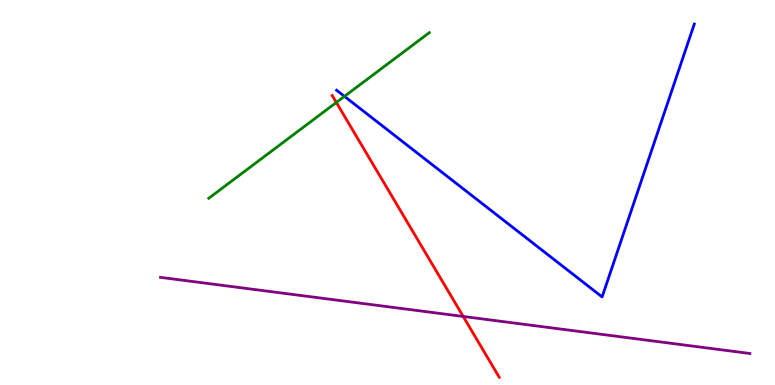[{'lines': ['blue', 'red'], 'intersections': []}, {'lines': ['green', 'red'], 'intersections': [{'x': 4.34, 'y': 7.34}]}, {'lines': ['purple', 'red'], 'intersections': [{'x': 5.98, 'y': 1.78}]}, {'lines': ['blue', 'green'], 'intersections': [{'x': 4.44, 'y': 7.5}]}, {'lines': ['blue', 'purple'], 'intersections': []}, {'lines': ['green', 'purple'], 'intersections': []}]